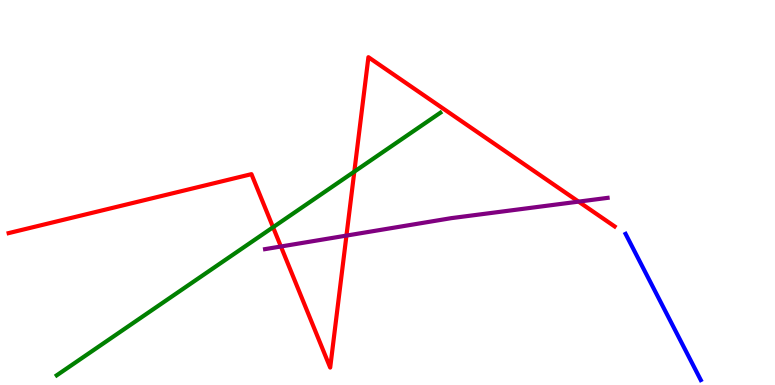[{'lines': ['blue', 'red'], 'intersections': []}, {'lines': ['green', 'red'], 'intersections': [{'x': 3.52, 'y': 4.1}, {'x': 4.57, 'y': 5.54}]}, {'lines': ['purple', 'red'], 'intersections': [{'x': 3.62, 'y': 3.6}, {'x': 4.47, 'y': 3.88}, {'x': 7.47, 'y': 4.76}]}, {'lines': ['blue', 'green'], 'intersections': []}, {'lines': ['blue', 'purple'], 'intersections': []}, {'lines': ['green', 'purple'], 'intersections': []}]